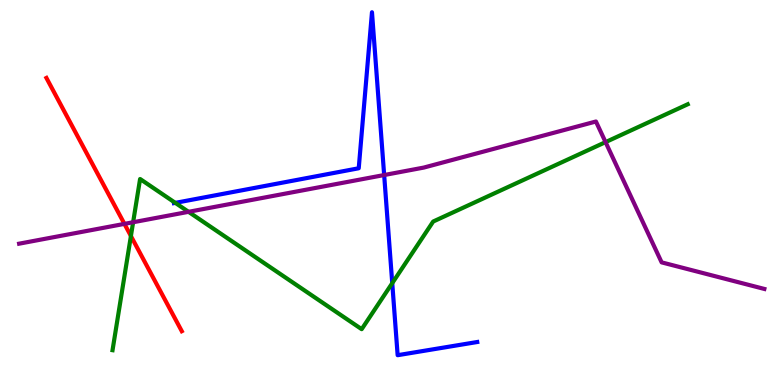[{'lines': ['blue', 'red'], 'intersections': []}, {'lines': ['green', 'red'], 'intersections': [{'x': 1.69, 'y': 3.87}]}, {'lines': ['purple', 'red'], 'intersections': [{'x': 1.61, 'y': 4.18}]}, {'lines': ['blue', 'green'], 'intersections': [{'x': 2.26, 'y': 4.73}, {'x': 5.06, 'y': 2.65}]}, {'lines': ['blue', 'purple'], 'intersections': [{'x': 4.96, 'y': 5.45}]}, {'lines': ['green', 'purple'], 'intersections': [{'x': 1.72, 'y': 4.23}, {'x': 2.43, 'y': 4.5}, {'x': 7.81, 'y': 6.31}]}]